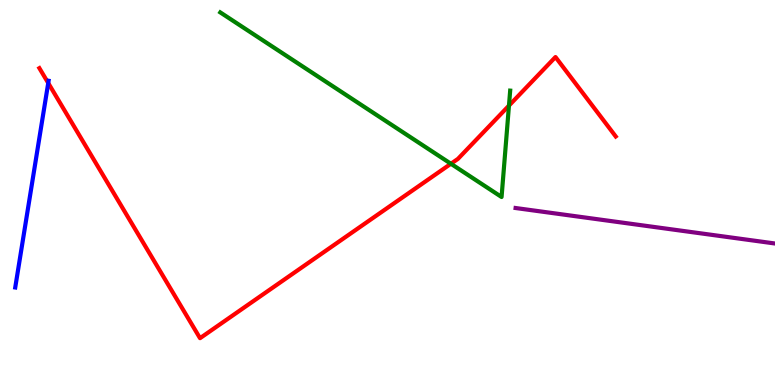[{'lines': ['blue', 'red'], 'intersections': [{'x': 0.622, 'y': 7.84}]}, {'lines': ['green', 'red'], 'intersections': [{'x': 5.82, 'y': 5.75}, {'x': 6.57, 'y': 7.26}]}, {'lines': ['purple', 'red'], 'intersections': []}, {'lines': ['blue', 'green'], 'intersections': []}, {'lines': ['blue', 'purple'], 'intersections': []}, {'lines': ['green', 'purple'], 'intersections': []}]